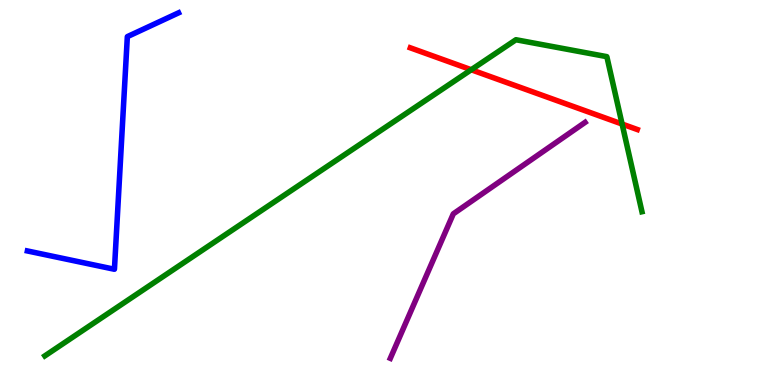[{'lines': ['blue', 'red'], 'intersections': []}, {'lines': ['green', 'red'], 'intersections': [{'x': 6.08, 'y': 8.19}, {'x': 8.03, 'y': 6.78}]}, {'lines': ['purple', 'red'], 'intersections': []}, {'lines': ['blue', 'green'], 'intersections': []}, {'lines': ['blue', 'purple'], 'intersections': []}, {'lines': ['green', 'purple'], 'intersections': []}]